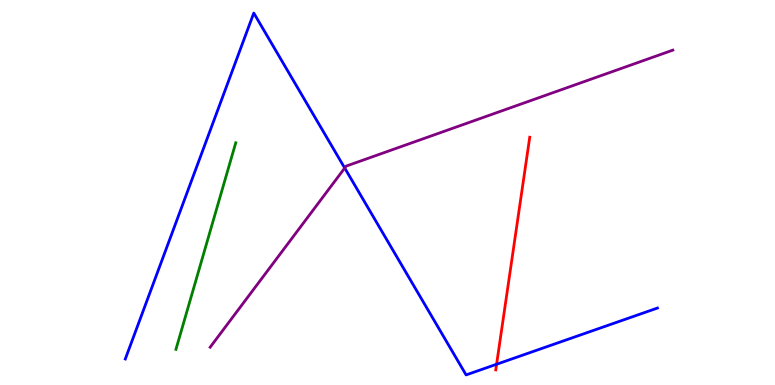[{'lines': ['blue', 'red'], 'intersections': [{'x': 6.41, 'y': 0.539}]}, {'lines': ['green', 'red'], 'intersections': []}, {'lines': ['purple', 'red'], 'intersections': []}, {'lines': ['blue', 'green'], 'intersections': []}, {'lines': ['blue', 'purple'], 'intersections': [{'x': 4.45, 'y': 5.64}]}, {'lines': ['green', 'purple'], 'intersections': []}]